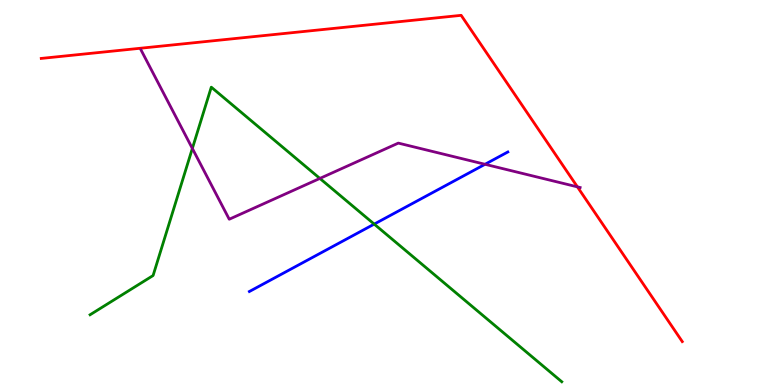[{'lines': ['blue', 'red'], 'intersections': []}, {'lines': ['green', 'red'], 'intersections': []}, {'lines': ['purple', 'red'], 'intersections': [{'x': 7.45, 'y': 5.15}]}, {'lines': ['blue', 'green'], 'intersections': [{'x': 4.83, 'y': 4.18}]}, {'lines': ['blue', 'purple'], 'intersections': [{'x': 6.26, 'y': 5.73}]}, {'lines': ['green', 'purple'], 'intersections': [{'x': 2.48, 'y': 6.14}, {'x': 4.13, 'y': 5.37}]}]